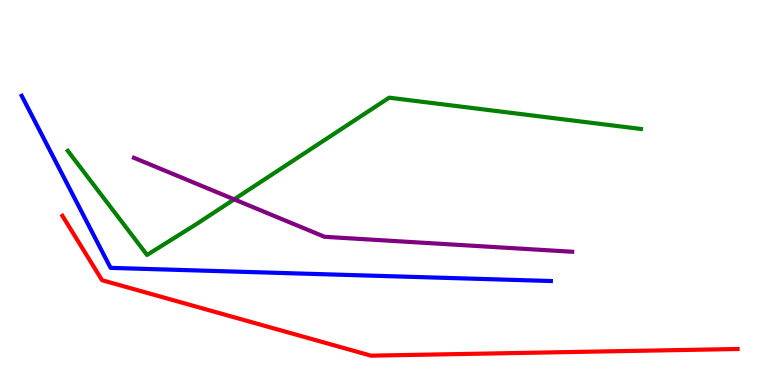[{'lines': ['blue', 'red'], 'intersections': []}, {'lines': ['green', 'red'], 'intersections': []}, {'lines': ['purple', 'red'], 'intersections': []}, {'lines': ['blue', 'green'], 'intersections': []}, {'lines': ['blue', 'purple'], 'intersections': []}, {'lines': ['green', 'purple'], 'intersections': [{'x': 3.02, 'y': 4.82}]}]